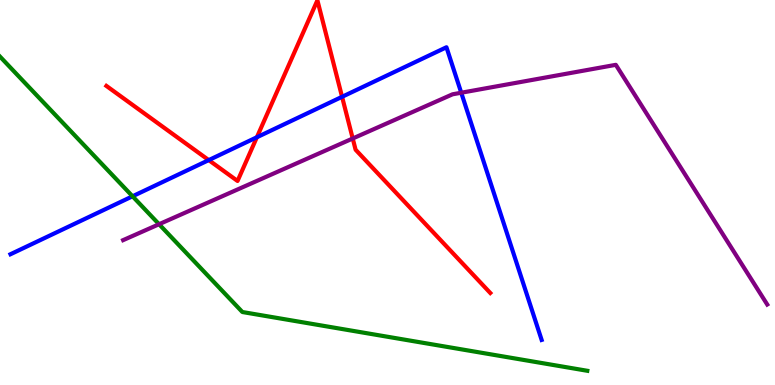[{'lines': ['blue', 'red'], 'intersections': [{'x': 2.69, 'y': 5.84}, {'x': 3.31, 'y': 6.43}, {'x': 4.41, 'y': 7.49}]}, {'lines': ['green', 'red'], 'intersections': []}, {'lines': ['purple', 'red'], 'intersections': [{'x': 4.55, 'y': 6.4}]}, {'lines': ['blue', 'green'], 'intersections': [{'x': 1.71, 'y': 4.9}]}, {'lines': ['blue', 'purple'], 'intersections': [{'x': 5.95, 'y': 7.59}]}, {'lines': ['green', 'purple'], 'intersections': [{'x': 2.05, 'y': 4.18}]}]